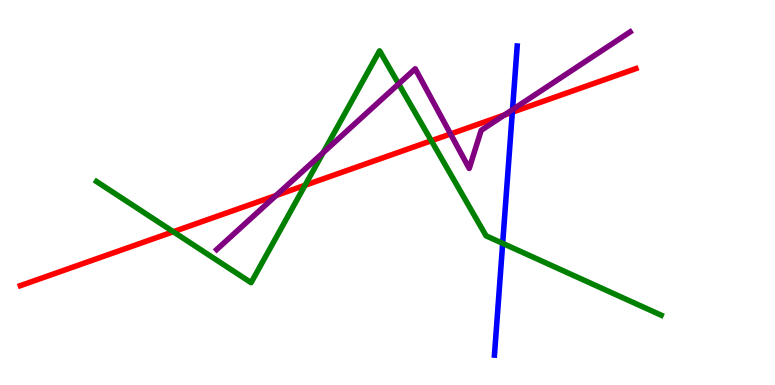[{'lines': ['blue', 'red'], 'intersections': [{'x': 6.61, 'y': 7.09}]}, {'lines': ['green', 'red'], 'intersections': [{'x': 2.24, 'y': 3.98}, {'x': 3.94, 'y': 5.19}, {'x': 5.57, 'y': 6.34}]}, {'lines': ['purple', 'red'], 'intersections': [{'x': 3.56, 'y': 4.92}, {'x': 5.81, 'y': 6.52}, {'x': 6.51, 'y': 7.01}]}, {'lines': ['blue', 'green'], 'intersections': [{'x': 6.49, 'y': 3.68}]}, {'lines': ['blue', 'purple'], 'intersections': [{'x': 6.61, 'y': 7.15}]}, {'lines': ['green', 'purple'], 'intersections': [{'x': 4.17, 'y': 6.04}, {'x': 5.14, 'y': 7.82}]}]